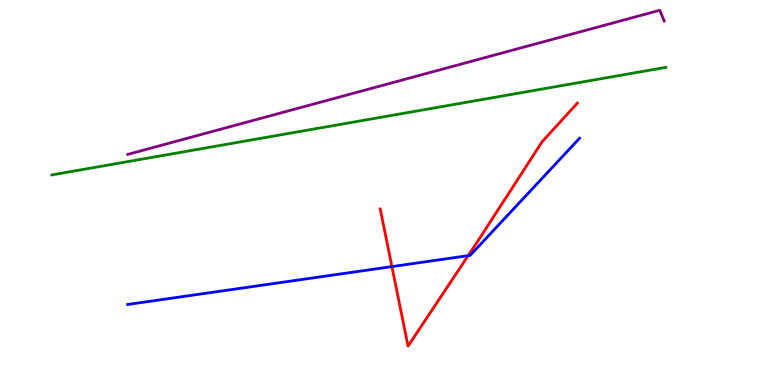[{'lines': ['blue', 'red'], 'intersections': [{'x': 5.06, 'y': 3.08}, {'x': 6.04, 'y': 3.36}]}, {'lines': ['green', 'red'], 'intersections': []}, {'lines': ['purple', 'red'], 'intersections': []}, {'lines': ['blue', 'green'], 'intersections': []}, {'lines': ['blue', 'purple'], 'intersections': []}, {'lines': ['green', 'purple'], 'intersections': []}]